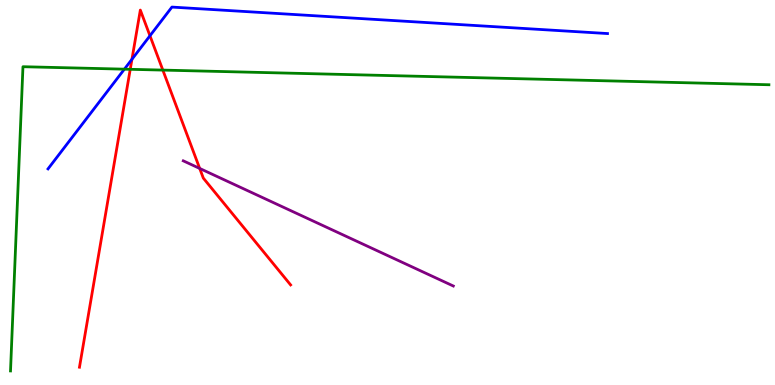[{'lines': ['blue', 'red'], 'intersections': [{'x': 1.7, 'y': 8.46}, {'x': 1.94, 'y': 9.07}]}, {'lines': ['green', 'red'], 'intersections': [{'x': 1.68, 'y': 8.2}, {'x': 2.1, 'y': 8.18}]}, {'lines': ['purple', 'red'], 'intersections': [{'x': 2.58, 'y': 5.62}]}, {'lines': ['blue', 'green'], 'intersections': [{'x': 1.6, 'y': 8.2}]}, {'lines': ['blue', 'purple'], 'intersections': []}, {'lines': ['green', 'purple'], 'intersections': []}]